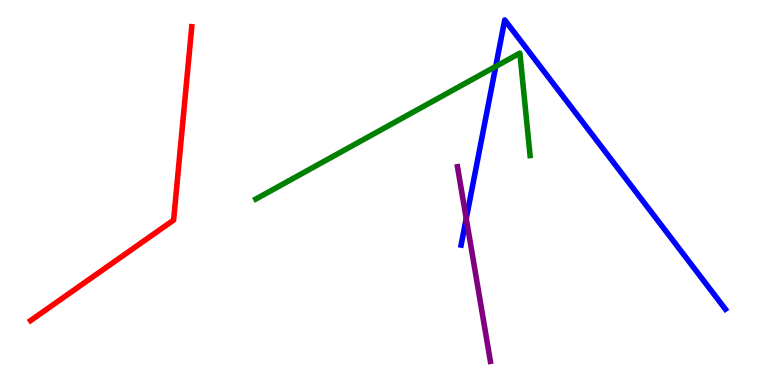[{'lines': ['blue', 'red'], 'intersections': []}, {'lines': ['green', 'red'], 'intersections': []}, {'lines': ['purple', 'red'], 'intersections': []}, {'lines': ['blue', 'green'], 'intersections': [{'x': 6.4, 'y': 8.27}]}, {'lines': ['blue', 'purple'], 'intersections': [{'x': 6.02, 'y': 4.32}]}, {'lines': ['green', 'purple'], 'intersections': []}]